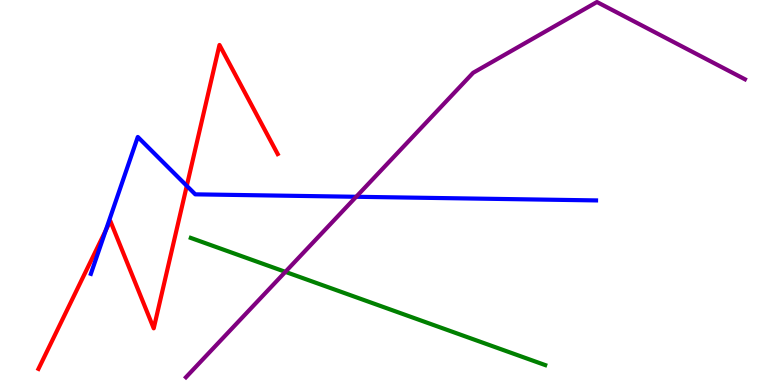[{'lines': ['blue', 'red'], 'intersections': [{'x': 1.36, 'y': 4.02}, {'x': 2.41, 'y': 5.17}]}, {'lines': ['green', 'red'], 'intersections': []}, {'lines': ['purple', 'red'], 'intersections': []}, {'lines': ['blue', 'green'], 'intersections': []}, {'lines': ['blue', 'purple'], 'intersections': [{'x': 4.6, 'y': 4.89}]}, {'lines': ['green', 'purple'], 'intersections': [{'x': 3.68, 'y': 2.94}]}]